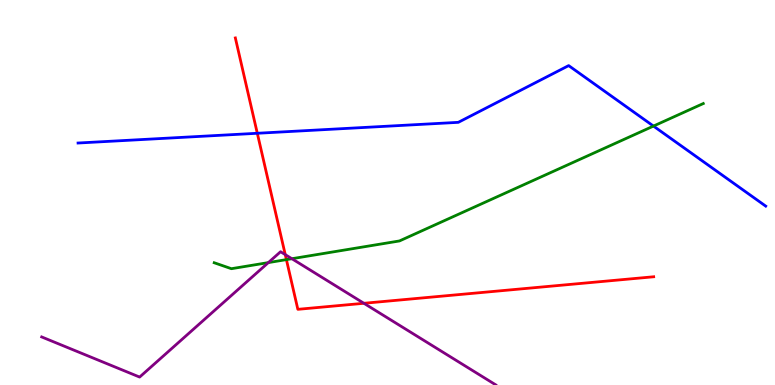[{'lines': ['blue', 'red'], 'intersections': [{'x': 3.32, 'y': 6.54}]}, {'lines': ['green', 'red'], 'intersections': [{'x': 3.7, 'y': 3.26}]}, {'lines': ['purple', 'red'], 'intersections': [{'x': 3.68, 'y': 3.39}, {'x': 4.7, 'y': 2.12}]}, {'lines': ['blue', 'green'], 'intersections': [{'x': 8.43, 'y': 6.73}]}, {'lines': ['blue', 'purple'], 'intersections': []}, {'lines': ['green', 'purple'], 'intersections': [{'x': 3.46, 'y': 3.18}, {'x': 3.77, 'y': 3.28}]}]